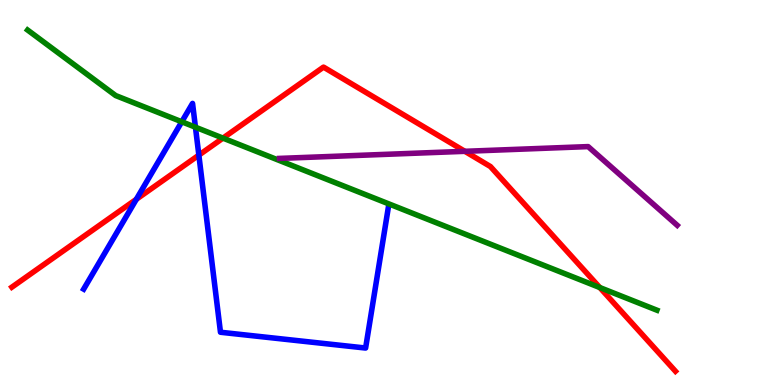[{'lines': ['blue', 'red'], 'intersections': [{'x': 1.76, 'y': 4.82}, {'x': 2.57, 'y': 5.97}]}, {'lines': ['green', 'red'], 'intersections': [{'x': 2.88, 'y': 6.41}, {'x': 7.74, 'y': 2.53}]}, {'lines': ['purple', 'red'], 'intersections': [{'x': 6.0, 'y': 6.07}]}, {'lines': ['blue', 'green'], 'intersections': [{'x': 2.35, 'y': 6.84}, {'x': 2.52, 'y': 6.7}]}, {'lines': ['blue', 'purple'], 'intersections': []}, {'lines': ['green', 'purple'], 'intersections': []}]